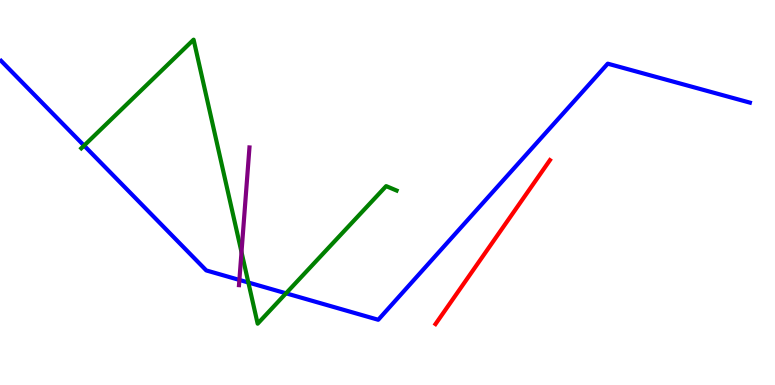[{'lines': ['blue', 'red'], 'intersections': []}, {'lines': ['green', 'red'], 'intersections': []}, {'lines': ['purple', 'red'], 'intersections': []}, {'lines': ['blue', 'green'], 'intersections': [{'x': 1.08, 'y': 6.22}, {'x': 3.2, 'y': 2.66}, {'x': 3.69, 'y': 2.38}]}, {'lines': ['blue', 'purple'], 'intersections': [{'x': 3.09, 'y': 2.73}]}, {'lines': ['green', 'purple'], 'intersections': [{'x': 3.12, 'y': 3.45}]}]